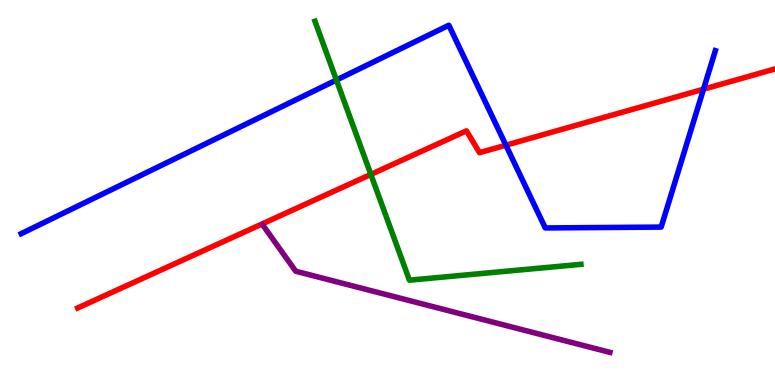[{'lines': ['blue', 'red'], 'intersections': [{'x': 6.53, 'y': 6.23}, {'x': 9.08, 'y': 7.68}]}, {'lines': ['green', 'red'], 'intersections': [{'x': 4.79, 'y': 5.47}]}, {'lines': ['purple', 'red'], 'intersections': []}, {'lines': ['blue', 'green'], 'intersections': [{'x': 4.34, 'y': 7.92}]}, {'lines': ['blue', 'purple'], 'intersections': []}, {'lines': ['green', 'purple'], 'intersections': []}]